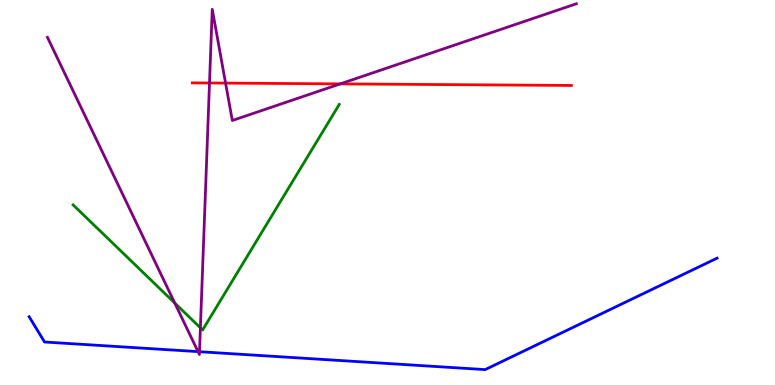[{'lines': ['blue', 'red'], 'intersections': []}, {'lines': ['green', 'red'], 'intersections': []}, {'lines': ['purple', 'red'], 'intersections': [{'x': 2.7, 'y': 7.84}, {'x': 2.91, 'y': 7.84}, {'x': 4.39, 'y': 7.82}]}, {'lines': ['blue', 'green'], 'intersections': []}, {'lines': ['blue', 'purple'], 'intersections': [{'x': 2.56, 'y': 0.867}, {'x': 2.57, 'y': 0.865}]}, {'lines': ['green', 'purple'], 'intersections': [{'x': 2.26, 'y': 2.13}, {'x': 2.59, 'y': 1.49}]}]